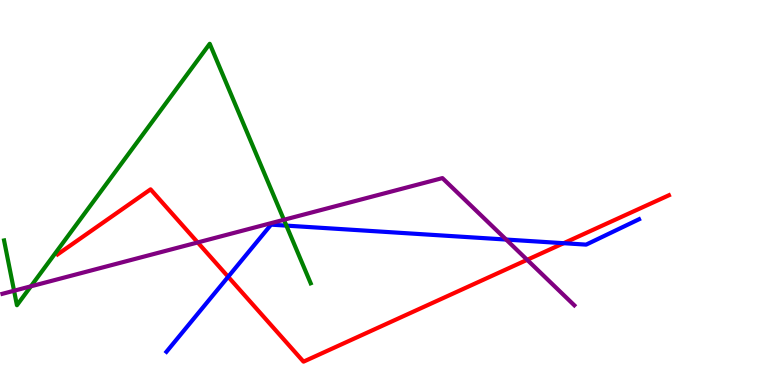[{'lines': ['blue', 'red'], 'intersections': [{'x': 2.94, 'y': 2.81}, {'x': 7.27, 'y': 3.68}]}, {'lines': ['green', 'red'], 'intersections': []}, {'lines': ['purple', 'red'], 'intersections': [{'x': 2.55, 'y': 3.7}, {'x': 6.8, 'y': 3.25}]}, {'lines': ['blue', 'green'], 'intersections': [{'x': 3.7, 'y': 4.14}]}, {'lines': ['blue', 'purple'], 'intersections': [{'x': 6.53, 'y': 3.78}]}, {'lines': ['green', 'purple'], 'intersections': [{'x': 0.181, 'y': 2.45}, {'x': 0.398, 'y': 2.56}, {'x': 3.66, 'y': 4.29}]}]